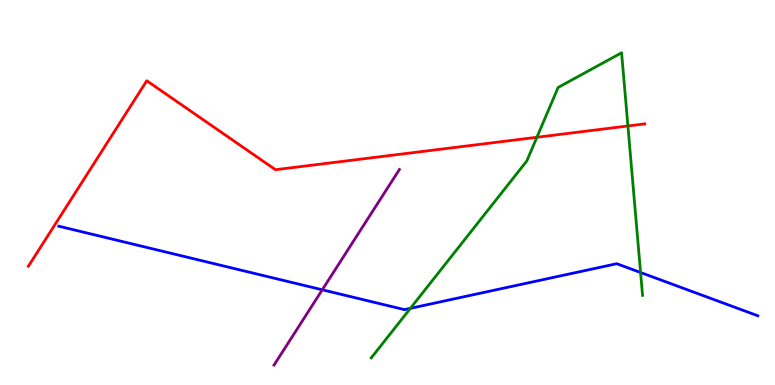[{'lines': ['blue', 'red'], 'intersections': []}, {'lines': ['green', 'red'], 'intersections': [{'x': 6.93, 'y': 6.43}, {'x': 8.1, 'y': 6.73}]}, {'lines': ['purple', 'red'], 'intersections': []}, {'lines': ['blue', 'green'], 'intersections': [{'x': 5.3, 'y': 1.99}, {'x': 8.27, 'y': 2.92}]}, {'lines': ['blue', 'purple'], 'intersections': [{'x': 4.16, 'y': 2.47}]}, {'lines': ['green', 'purple'], 'intersections': []}]